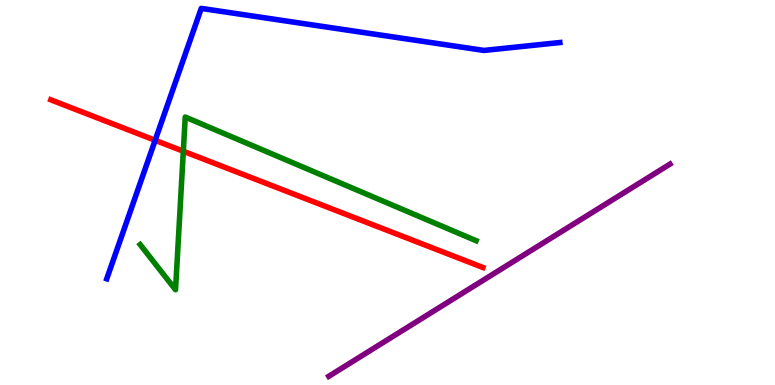[{'lines': ['blue', 'red'], 'intersections': [{'x': 2.0, 'y': 6.36}]}, {'lines': ['green', 'red'], 'intersections': [{'x': 2.37, 'y': 6.07}]}, {'lines': ['purple', 'red'], 'intersections': []}, {'lines': ['blue', 'green'], 'intersections': []}, {'lines': ['blue', 'purple'], 'intersections': []}, {'lines': ['green', 'purple'], 'intersections': []}]